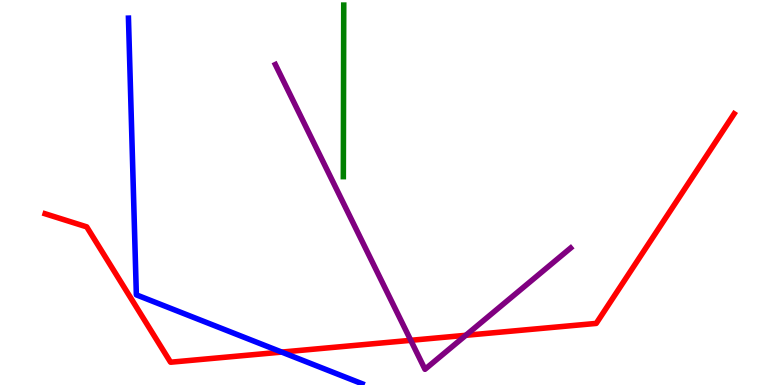[{'lines': ['blue', 'red'], 'intersections': [{'x': 3.63, 'y': 0.855}]}, {'lines': ['green', 'red'], 'intersections': []}, {'lines': ['purple', 'red'], 'intersections': [{'x': 5.3, 'y': 1.16}, {'x': 6.01, 'y': 1.29}]}, {'lines': ['blue', 'green'], 'intersections': []}, {'lines': ['blue', 'purple'], 'intersections': []}, {'lines': ['green', 'purple'], 'intersections': []}]